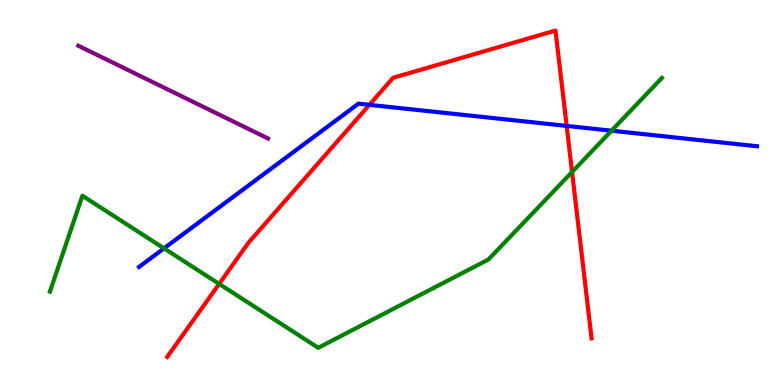[{'lines': ['blue', 'red'], 'intersections': [{'x': 4.77, 'y': 7.28}, {'x': 7.31, 'y': 6.73}]}, {'lines': ['green', 'red'], 'intersections': [{'x': 2.83, 'y': 2.63}, {'x': 7.38, 'y': 5.53}]}, {'lines': ['purple', 'red'], 'intersections': []}, {'lines': ['blue', 'green'], 'intersections': [{'x': 2.12, 'y': 3.55}, {'x': 7.89, 'y': 6.61}]}, {'lines': ['blue', 'purple'], 'intersections': []}, {'lines': ['green', 'purple'], 'intersections': []}]